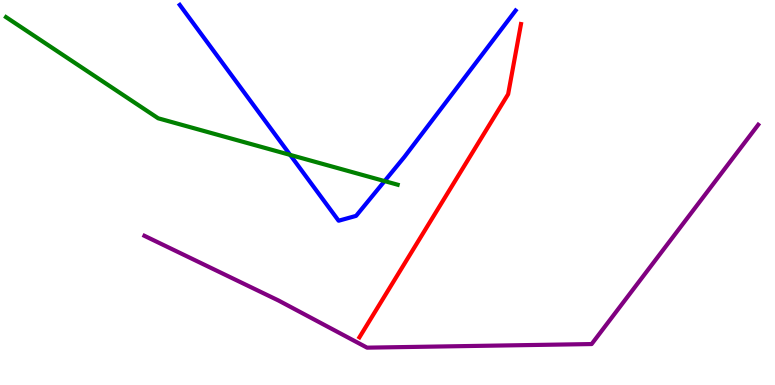[{'lines': ['blue', 'red'], 'intersections': []}, {'lines': ['green', 'red'], 'intersections': []}, {'lines': ['purple', 'red'], 'intersections': []}, {'lines': ['blue', 'green'], 'intersections': [{'x': 3.74, 'y': 5.98}, {'x': 4.96, 'y': 5.3}]}, {'lines': ['blue', 'purple'], 'intersections': []}, {'lines': ['green', 'purple'], 'intersections': []}]